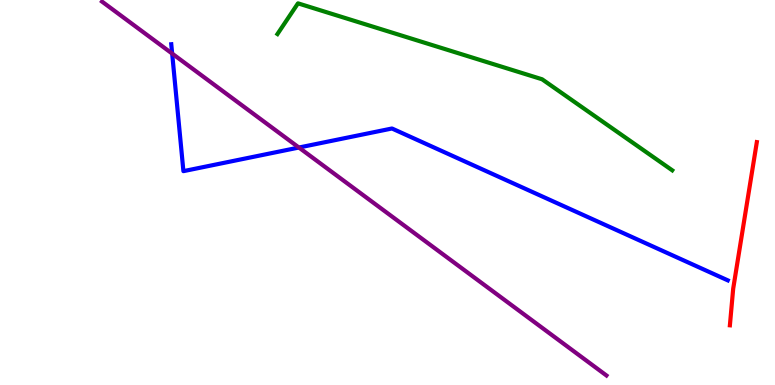[{'lines': ['blue', 'red'], 'intersections': []}, {'lines': ['green', 'red'], 'intersections': []}, {'lines': ['purple', 'red'], 'intersections': []}, {'lines': ['blue', 'green'], 'intersections': []}, {'lines': ['blue', 'purple'], 'intersections': [{'x': 2.22, 'y': 8.61}, {'x': 3.86, 'y': 6.17}]}, {'lines': ['green', 'purple'], 'intersections': []}]